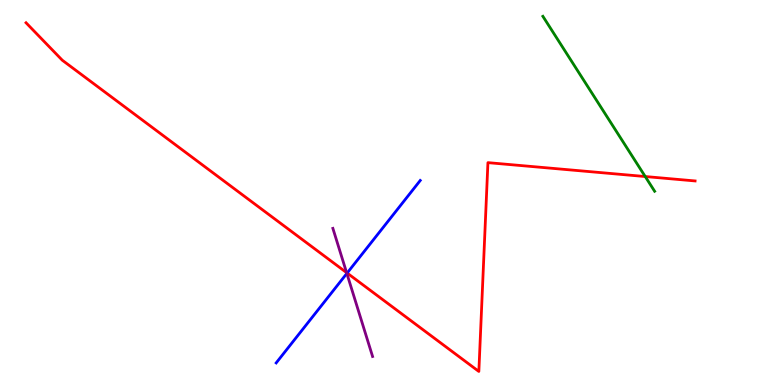[{'lines': ['blue', 'red'], 'intersections': [{'x': 4.48, 'y': 2.91}]}, {'lines': ['green', 'red'], 'intersections': [{'x': 8.33, 'y': 5.41}]}, {'lines': ['purple', 'red'], 'intersections': [{'x': 4.47, 'y': 2.92}]}, {'lines': ['blue', 'green'], 'intersections': []}, {'lines': ['blue', 'purple'], 'intersections': [{'x': 4.48, 'y': 2.9}]}, {'lines': ['green', 'purple'], 'intersections': []}]